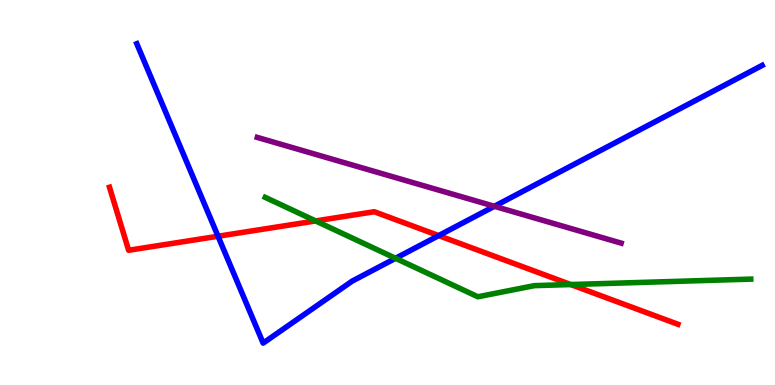[{'lines': ['blue', 'red'], 'intersections': [{'x': 2.81, 'y': 3.86}, {'x': 5.66, 'y': 3.88}]}, {'lines': ['green', 'red'], 'intersections': [{'x': 4.07, 'y': 4.26}, {'x': 7.36, 'y': 2.61}]}, {'lines': ['purple', 'red'], 'intersections': []}, {'lines': ['blue', 'green'], 'intersections': [{'x': 5.1, 'y': 3.29}]}, {'lines': ['blue', 'purple'], 'intersections': [{'x': 6.38, 'y': 4.64}]}, {'lines': ['green', 'purple'], 'intersections': []}]